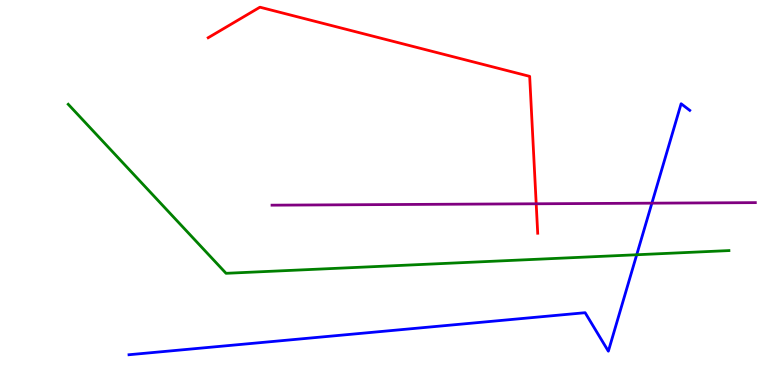[{'lines': ['blue', 'red'], 'intersections': []}, {'lines': ['green', 'red'], 'intersections': []}, {'lines': ['purple', 'red'], 'intersections': [{'x': 6.92, 'y': 4.71}]}, {'lines': ['blue', 'green'], 'intersections': [{'x': 8.22, 'y': 3.38}]}, {'lines': ['blue', 'purple'], 'intersections': [{'x': 8.41, 'y': 4.72}]}, {'lines': ['green', 'purple'], 'intersections': []}]